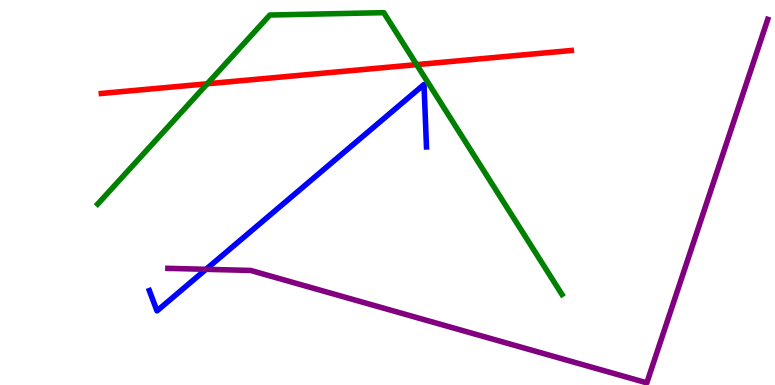[{'lines': ['blue', 'red'], 'intersections': []}, {'lines': ['green', 'red'], 'intersections': [{'x': 2.67, 'y': 7.82}, {'x': 5.38, 'y': 8.32}]}, {'lines': ['purple', 'red'], 'intersections': []}, {'lines': ['blue', 'green'], 'intersections': []}, {'lines': ['blue', 'purple'], 'intersections': [{'x': 2.66, 'y': 3.0}]}, {'lines': ['green', 'purple'], 'intersections': []}]